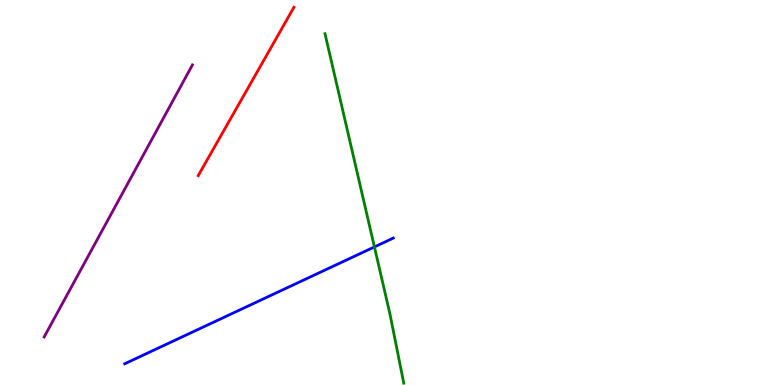[{'lines': ['blue', 'red'], 'intersections': []}, {'lines': ['green', 'red'], 'intersections': []}, {'lines': ['purple', 'red'], 'intersections': []}, {'lines': ['blue', 'green'], 'intersections': [{'x': 4.83, 'y': 3.59}]}, {'lines': ['blue', 'purple'], 'intersections': []}, {'lines': ['green', 'purple'], 'intersections': []}]